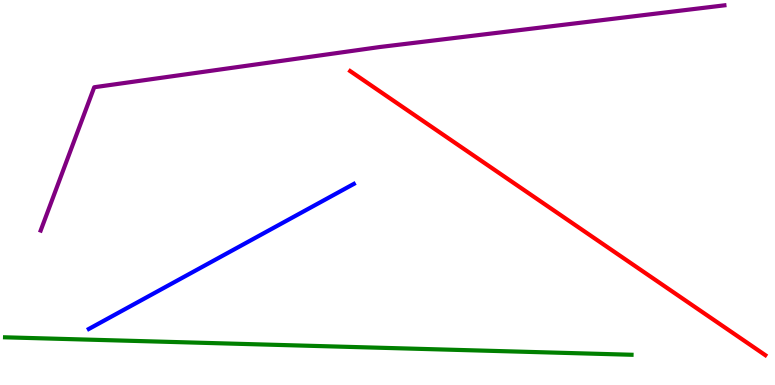[{'lines': ['blue', 'red'], 'intersections': []}, {'lines': ['green', 'red'], 'intersections': []}, {'lines': ['purple', 'red'], 'intersections': []}, {'lines': ['blue', 'green'], 'intersections': []}, {'lines': ['blue', 'purple'], 'intersections': []}, {'lines': ['green', 'purple'], 'intersections': []}]